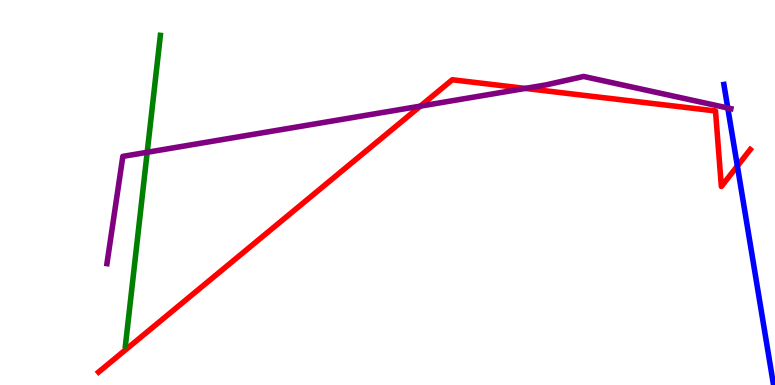[{'lines': ['blue', 'red'], 'intersections': [{'x': 9.51, 'y': 5.69}]}, {'lines': ['green', 'red'], 'intersections': []}, {'lines': ['purple', 'red'], 'intersections': [{'x': 5.42, 'y': 7.24}, {'x': 6.78, 'y': 7.7}]}, {'lines': ['blue', 'green'], 'intersections': []}, {'lines': ['blue', 'purple'], 'intersections': [{'x': 9.39, 'y': 7.2}]}, {'lines': ['green', 'purple'], 'intersections': [{'x': 1.9, 'y': 6.05}]}]